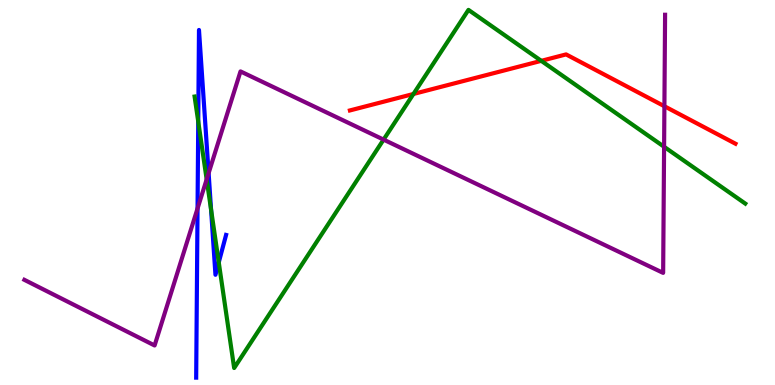[{'lines': ['blue', 'red'], 'intersections': []}, {'lines': ['green', 'red'], 'intersections': [{'x': 5.33, 'y': 7.56}, {'x': 6.98, 'y': 8.42}]}, {'lines': ['purple', 'red'], 'intersections': [{'x': 8.57, 'y': 7.24}]}, {'lines': ['blue', 'green'], 'intersections': [{'x': 2.56, 'y': 6.84}, {'x': 2.72, 'y': 4.55}, {'x': 2.82, 'y': 3.18}]}, {'lines': ['blue', 'purple'], 'intersections': [{'x': 2.55, 'y': 4.58}, {'x': 2.69, 'y': 5.5}]}, {'lines': ['green', 'purple'], 'intersections': [{'x': 2.67, 'y': 5.34}, {'x': 4.95, 'y': 6.37}, {'x': 8.57, 'y': 6.19}]}]